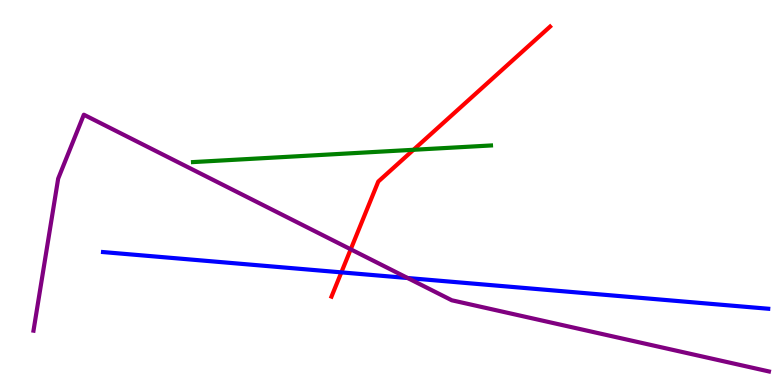[{'lines': ['blue', 'red'], 'intersections': [{'x': 4.4, 'y': 2.93}]}, {'lines': ['green', 'red'], 'intersections': [{'x': 5.34, 'y': 6.11}]}, {'lines': ['purple', 'red'], 'intersections': [{'x': 4.53, 'y': 3.52}]}, {'lines': ['blue', 'green'], 'intersections': []}, {'lines': ['blue', 'purple'], 'intersections': [{'x': 5.26, 'y': 2.78}]}, {'lines': ['green', 'purple'], 'intersections': []}]